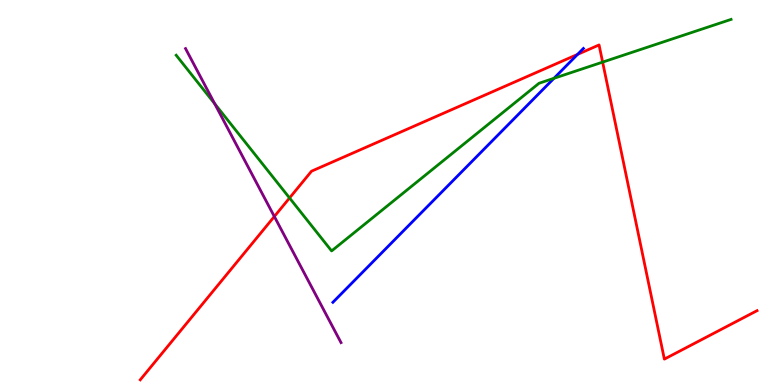[{'lines': ['blue', 'red'], 'intersections': [{'x': 7.45, 'y': 8.59}]}, {'lines': ['green', 'red'], 'intersections': [{'x': 3.74, 'y': 4.86}, {'x': 7.78, 'y': 8.39}]}, {'lines': ['purple', 'red'], 'intersections': [{'x': 3.54, 'y': 4.38}]}, {'lines': ['blue', 'green'], 'intersections': [{'x': 7.15, 'y': 7.97}]}, {'lines': ['blue', 'purple'], 'intersections': []}, {'lines': ['green', 'purple'], 'intersections': [{'x': 2.77, 'y': 7.31}]}]